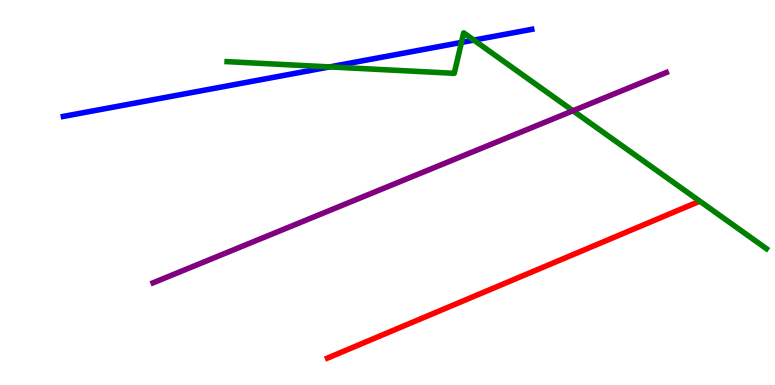[{'lines': ['blue', 'red'], 'intersections': []}, {'lines': ['green', 'red'], 'intersections': []}, {'lines': ['purple', 'red'], 'intersections': []}, {'lines': ['blue', 'green'], 'intersections': [{'x': 4.25, 'y': 8.26}, {'x': 5.95, 'y': 8.9}, {'x': 6.11, 'y': 8.96}]}, {'lines': ['blue', 'purple'], 'intersections': []}, {'lines': ['green', 'purple'], 'intersections': [{'x': 7.39, 'y': 7.12}]}]